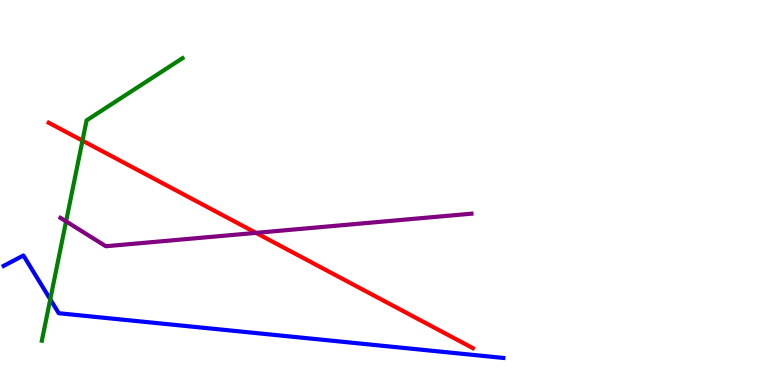[{'lines': ['blue', 'red'], 'intersections': []}, {'lines': ['green', 'red'], 'intersections': [{'x': 1.06, 'y': 6.35}]}, {'lines': ['purple', 'red'], 'intersections': [{'x': 3.3, 'y': 3.95}]}, {'lines': ['blue', 'green'], 'intersections': [{'x': 0.648, 'y': 2.23}]}, {'lines': ['blue', 'purple'], 'intersections': []}, {'lines': ['green', 'purple'], 'intersections': [{'x': 0.853, 'y': 4.25}]}]